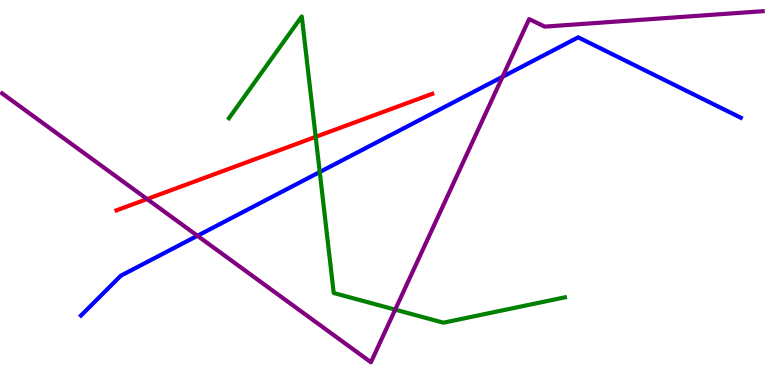[{'lines': ['blue', 'red'], 'intersections': []}, {'lines': ['green', 'red'], 'intersections': [{'x': 4.07, 'y': 6.45}]}, {'lines': ['purple', 'red'], 'intersections': [{'x': 1.9, 'y': 4.83}]}, {'lines': ['blue', 'green'], 'intersections': [{'x': 4.13, 'y': 5.53}]}, {'lines': ['blue', 'purple'], 'intersections': [{'x': 2.55, 'y': 3.88}, {'x': 6.48, 'y': 8.01}]}, {'lines': ['green', 'purple'], 'intersections': [{'x': 5.1, 'y': 1.96}]}]